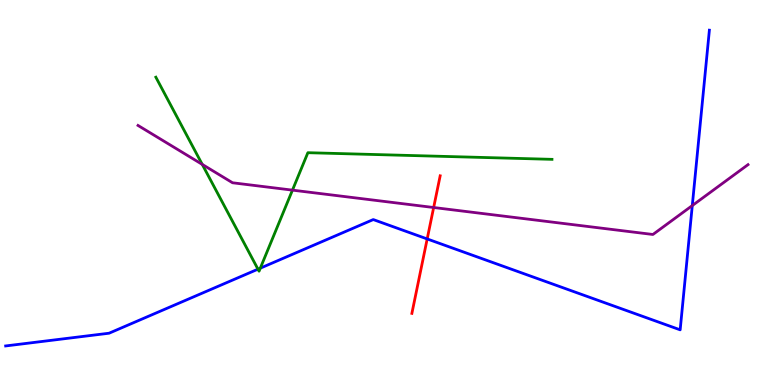[{'lines': ['blue', 'red'], 'intersections': [{'x': 5.51, 'y': 3.79}]}, {'lines': ['green', 'red'], 'intersections': []}, {'lines': ['purple', 'red'], 'intersections': [{'x': 5.6, 'y': 4.61}]}, {'lines': ['blue', 'green'], 'intersections': [{'x': 3.33, 'y': 3.01}, {'x': 3.36, 'y': 3.03}]}, {'lines': ['blue', 'purple'], 'intersections': [{'x': 8.93, 'y': 4.66}]}, {'lines': ['green', 'purple'], 'intersections': [{'x': 2.61, 'y': 5.73}, {'x': 3.77, 'y': 5.06}]}]